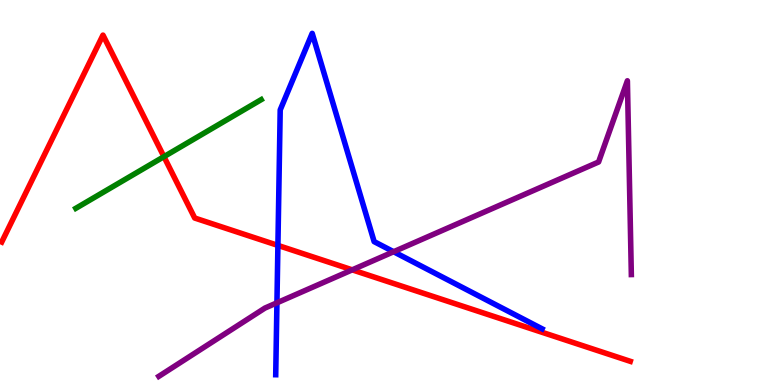[{'lines': ['blue', 'red'], 'intersections': [{'x': 3.59, 'y': 3.63}]}, {'lines': ['green', 'red'], 'intersections': [{'x': 2.12, 'y': 5.93}]}, {'lines': ['purple', 'red'], 'intersections': [{'x': 4.54, 'y': 2.99}]}, {'lines': ['blue', 'green'], 'intersections': []}, {'lines': ['blue', 'purple'], 'intersections': [{'x': 3.57, 'y': 2.13}, {'x': 5.08, 'y': 3.46}]}, {'lines': ['green', 'purple'], 'intersections': []}]